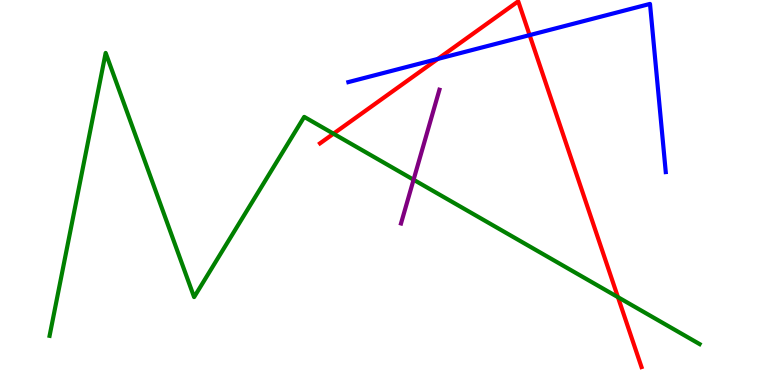[{'lines': ['blue', 'red'], 'intersections': [{'x': 5.65, 'y': 8.47}, {'x': 6.83, 'y': 9.09}]}, {'lines': ['green', 'red'], 'intersections': [{'x': 4.3, 'y': 6.53}, {'x': 7.97, 'y': 2.28}]}, {'lines': ['purple', 'red'], 'intersections': []}, {'lines': ['blue', 'green'], 'intersections': []}, {'lines': ['blue', 'purple'], 'intersections': []}, {'lines': ['green', 'purple'], 'intersections': [{'x': 5.34, 'y': 5.33}]}]